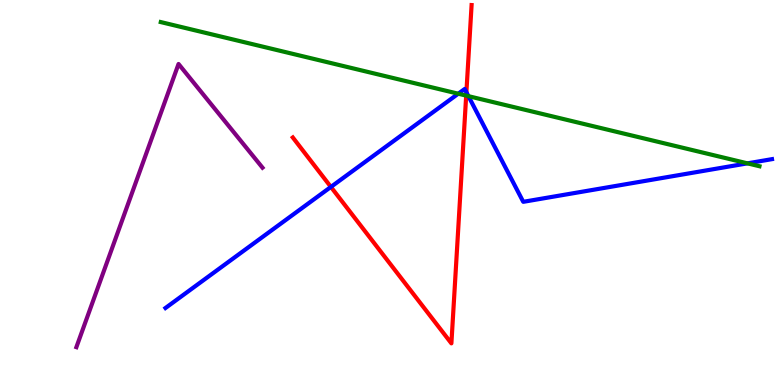[{'lines': ['blue', 'red'], 'intersections': [{'x': 4.27, 'y': 5.14}, {'x': 6.02, 'y': 7.6}]}, {'lines': ['green', 'red'], 'intersections': [{'x': 6.02, 'y': 7.52}]}, {'lines': ['purple', 'red'], 'intersections': []}, {'lines': ['blue', 'green'], 'intersections': [{'x': 5.91, 'y': 7.57}, {'x': 6.04, 'y': 7.5}, {'x': 9.64, 'y': 5.76}]}, {'lines': ['blue', 'purple'], 'intersections': []}, {'lines': ['green', 'purple'], 'intersections': []}]